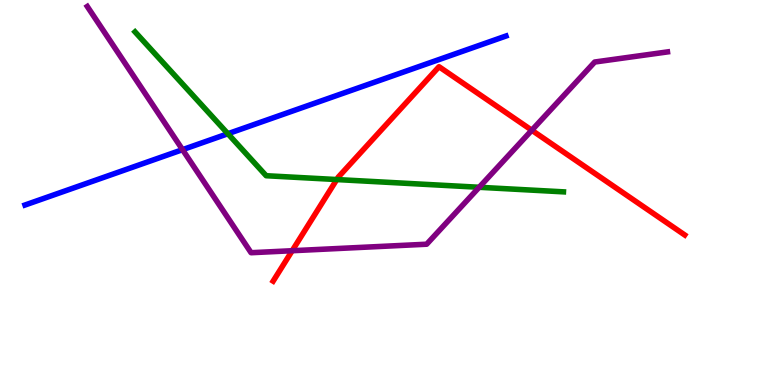[{'lines': ['blue', 'red'], 'intersections': []}, {'lines': ['green', 'red'], 'intersections': [{'x': 4.35, 'y': 5.34}]}, {'lines': ['purple', 'red'], 'intersections': [{'x': 3.77, 'y': 3.49}, {'x': 6.86, 'y': 6.62}]}, {'lines': ['blue', 'green'], 'intersections': [{'x': 2.94, 'y': 6.53}]}, {'lines': ['blue', 'purple'], 'intersections': [{'x': 2.36, 'y': 6.11}]}, {'lines': ['green', 'purple'], 'intersections': [{'x': 6.18, 'y': 5.14}]}]